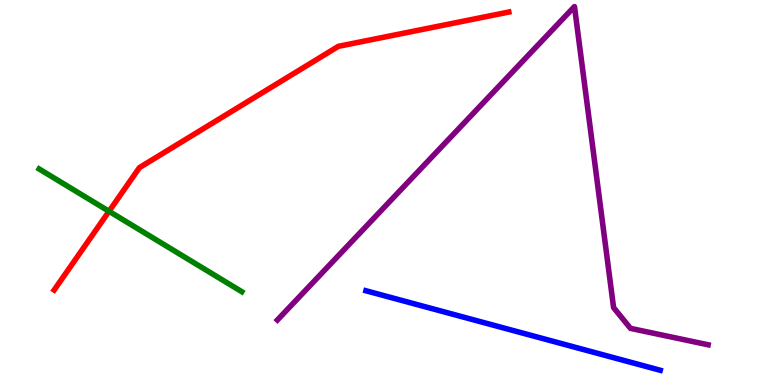[{'lines': ['blue', 'red'], 'intersections': []}, {'lines': ['green', 'red'], 'intersections': [{'x': 1.41, 'y': 4.51}]}, {'lines': ['purple', 'red'], 'intersections': []}, {'lines': ['blue', 'green'], 'intersections': []}, {'lines': ['blue', 'purple'], 'intersections': []}, {'lines': ['green', 'purple'], 'intersections': []}]